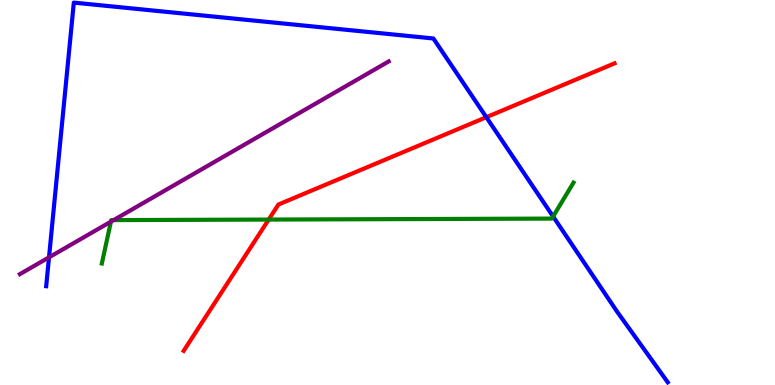[{'lines': ['blue', 'red'], 'intersections': [{'x': 6.28, 'y': 6.96}]}, {'lines': ['green', 'red'], 'intersections': [{'x': 3.47, 'y': 4.3}]}, {'lines': ['purple', 'red'], 'intersections': []}, {'lines': ['blue', 'green'], 'intersections': [{'x': 7.14, 'y': 4.38}]}, {'lines': ['blue', 'purple'], 'intersections': [{'x': 0.632, 'y': 3.32}]}, {'lines': ['green', 'purple'], 'intersections': [{'x': 1.43, 'y': 4.24}, {'x': 1.47, 'y': 4.28}]}]